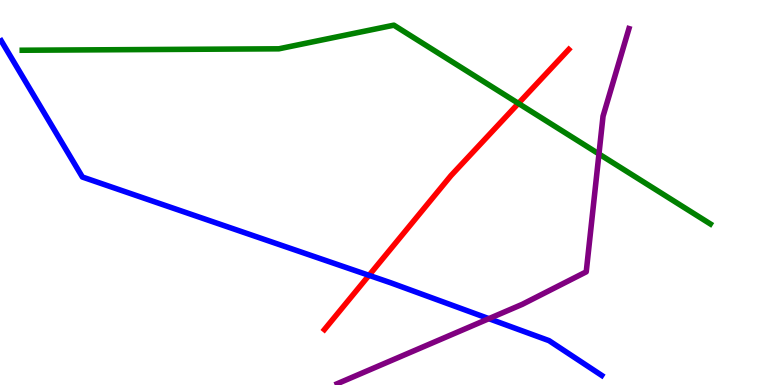[{'lines': ['blue', 'red'], 'intersections': [{'x': 4.76, 'y': 2.85}]}, {'lines': ['green', 'red'], 'intersections': [{'x': 6.69, 'y': 7.31}]}, {'lines': ['purple', 'red'], 'intersections': []}, {'lines': ['blue', 'green'], 'intersections': []}, {'lines': ['blue', 'purple'], 'intersections': [{'x': 6.31, 'y': 1.72}]}, {'lines': ['green', 'purple'], 'intersections': [{'x': 7.73, 'y': 6.0}]}]